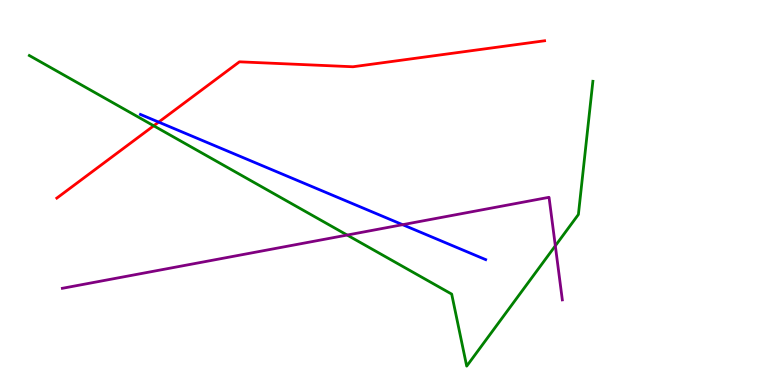[{'lines': ['blue', 'red'], 'intersections': [{'x': 2.05, 'y': 6.83}]}, {'lines': ['green', 'red'], 'intersections': [{'x': 1.98, 'y': 6.73}]}, {'lines': ['purple', 'red'], 'intersections': []}, {'lines': ['blue', 'green'], 'intersections': []}, {'lines': ['blue', 'purple'], 'intersections': [{'x': 5.19, 'y': 4.16}]}, {'lines': ['green', 'purple'], 'intersections': [{'x': 4.48, 'y': 3.89}, {'x': 7.17, 'y': 3.62}]}]